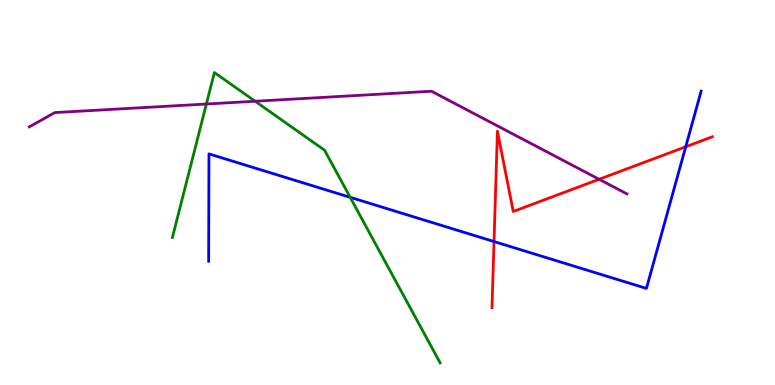[{'lines': ['blue', 'red'], 'intersections': [{'x': 6.37, 'y': 3.73}, {'x': 8.85, 'y': 6.19}]}, {'lines': ['green', 'red'], 'intersections': []}, {'lines': ['purple', 'red'], 'intersections': [{'x': 7.73, 'y': 5.34}]}, {'lines': ['blue', 'green'], 'intersections': [{'x': 4.52, 'y': 4.87}]}, {'lines': ['blue', 'purple'], 'intersections': []}, {'lines': ['green', 'purple'], 'intersections': [{'x': 2.66, 'y': 7.3}, {'x': 3.29, 'y': 7.37}]}]